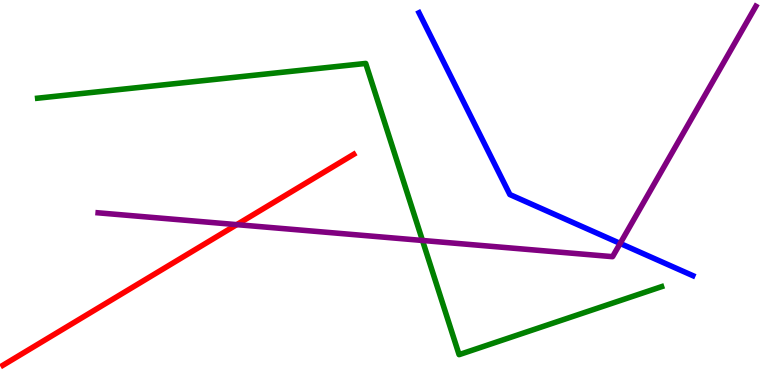[{'lines': ['blue', 'red'], 'intersections': []}, {'lines': ['green', 'red'], 'intersections': []}, {'lines': ['purple', 'red'], 'intersections': [{'x': 3.06, 'y': 4.17}]}, {'lines': ['blue', 'green'], 'intersections': []}, {'lines': ['blue', 'purple'], 'intersections': [{'x': 8.0, 'y': 3.68}]}, {'lines': ['green', 'purple'], 'intersections': [{'x': 5.45, 'y': 3.75}]}]